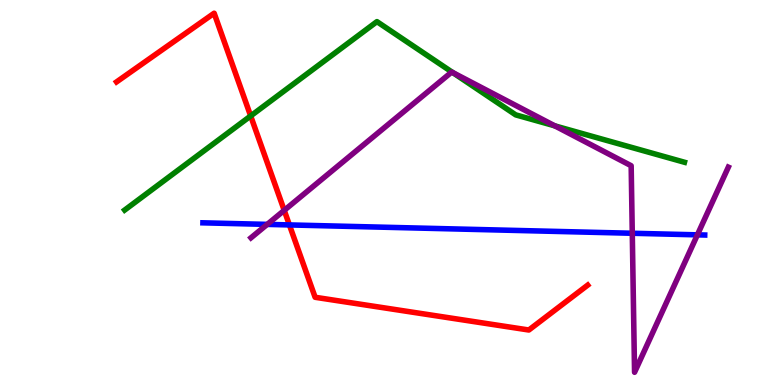[{'lines': ['blue', 'red'], 'intersections': [{'x': 3.73, 'y': 4.16}]}, {'lines': ['green', 'red'], 'intersections': [{'x': 3.23, 'y': 6.99}]}, {'lines': ['purple', 'red'], 'intersections': [{'x': 3.67, 'y': 4.54}]}, {'lines': ['blue', 'green'], 'intersections': []}, {'lines': ['blue', 'purple'], 'intersections': [{'x': 3.45, 'y': 4.17}, {'x': 8.16, 'y': 3.94}, {'x': 9.0, 'y': 3.9}]}, {'lines': ['green', 'purple'], 'intersections': [{'x': 5.84, 'y': 8.12}, {'x': 7.16, 'y': 6.73}]}]